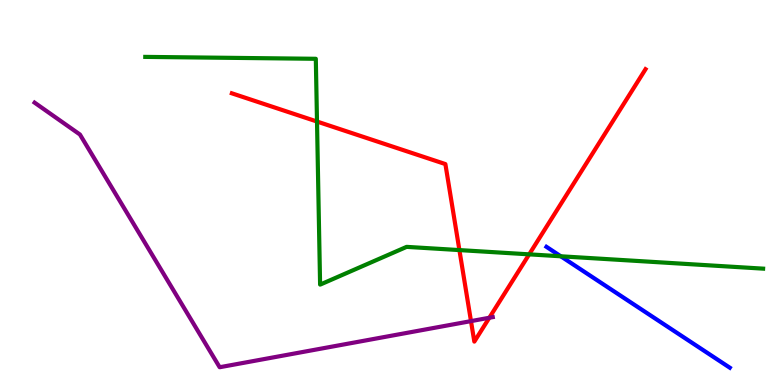[{'lines': ['blue', 'red'], 'intersections': []}, {'lines': ['green', 'red'], 'intersections': [{'x': 4.09, 'y': 6.84}, {'x': 5.93, 'y': 3.5}, {'x': 6.83, 'y': 3.39}]}, {'lines': ['purple', 'red'], 'intersections': [{'x': 6.08, 'y': 1.66}, {'x': 6.31, 'y': 1.75}]}, {'lines': ['blue', 'green'], 'intersections': [{'x': 7.24, 'y': 3.34}]}, {'lines': ['blue', 'purple'], 'intersections': []}, {'lines': ['green', 'purple'], 'intersections': []}]